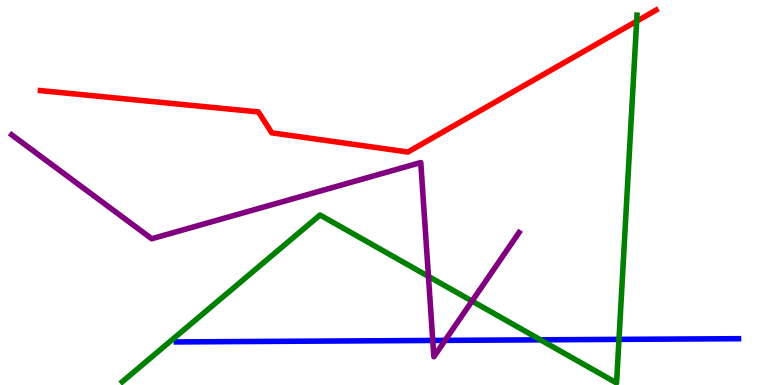[{'lines': ['blue', 'red'], 'intersections': []}, {'lines': ['green', 'red'], 'intersections': [{'x': 8.21, 'y': 9.45}]}, {'lines': ['purple', 'red'], 'intersections': []}, {'lines': ['blue', 'green'], 'intersections': [{'x': 6.97, 'y': 1.17}, {'x': 7.99, 'y': 1.18}]}, {'lines': ['blue', 'purple'], 'intersections': [{'x': 5.58, 'y': 1.16}, {'x': 5.74, 'y': 1.16}]}, {'lines': ['green', 'purple'], 'intersections': [{'x': 5.53, 'y': 2.82}, {'x': 6.09, 'y': 2.18}]}]